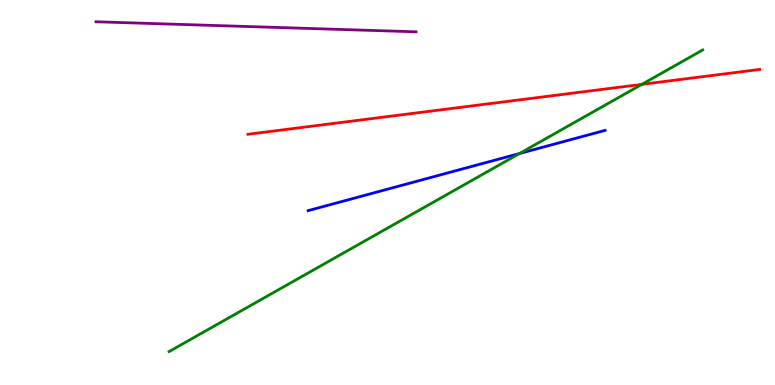[{'lines': ['blue', 'red'], 'intersections': []}, {'lines': ['green', 'red'], 'intersections': [{'x': 8.28, 'y': 7.81}]}, {'lines': ['purple', 'red'], 'intersections': []}, {'lines': ['blue', 'green'], 'intersections': [{'x': 6.7, 'y': 6.01}]}, {'lines': ['blue', 'purple'], 'intersections': []}, {'lines': ['green', 'purple'], 'intersections': []}]